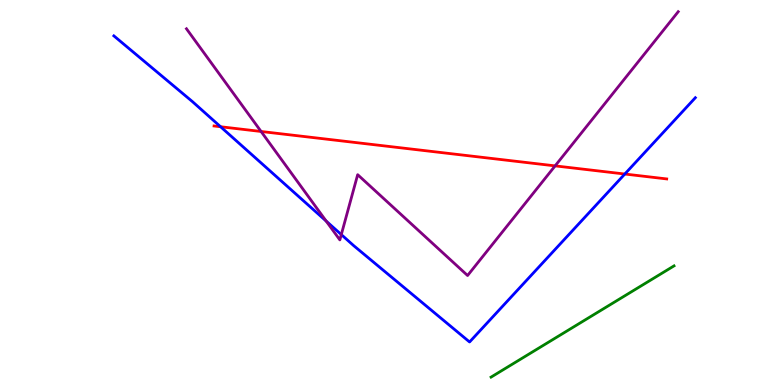[{'lines': ['blue', 'red'], 'intersections': [{'x': 2.85, 'y': 6.71}, {'x': 8.06, 'y': 5.48}]}, {'lines': ['green', 'red'], 'intersections': []}, {'lines': ['purple', 'red'], 'intersections': [{'x': 3.37, 'y': 6.58}, {'x': 7.16, 'y': 5.69}]}, {'lines': ['blue', 'green'], 'intersections': []}, {'lines': ['blue', 'purple'], 'intersections': [{'x': 4.21, 'y': 4.26}, {'x': 4.4, 'y': 3.91}]}, {'lines': ['green', 'purple'], 'intersections': []}]